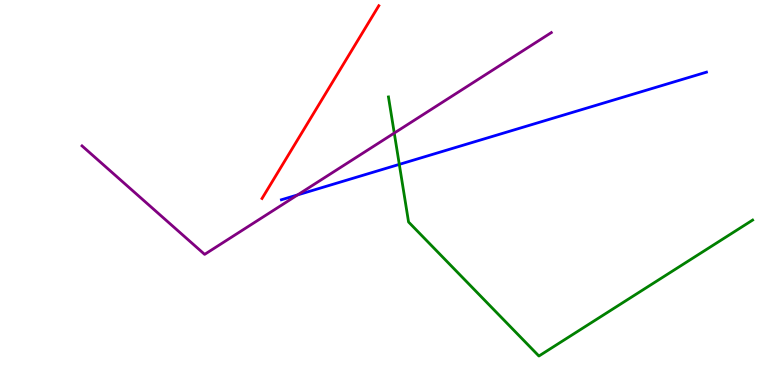[{'lines': ['blue', 'red'], 'intersections': []}, {'lines': ['green', 'red'], 'intersections': []}, {'lines': ['purple', 'red'], 'intersections': []}, {'lines': ['blue', 'green'], 'intersections': [{'x': 5.15, 'y': 5.73}]}, {'lines': ['blue', 'purple'], 'intersections': [{'x': 3.84, 'y': 4.94}]}, {'lines': ['green', 'purple'], 'intersections': [{'x': 5.09, 'y': 6.54}]}]